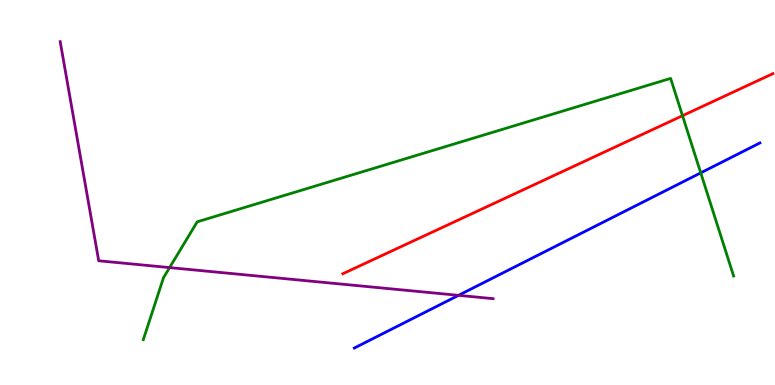[{'lines': ['blue', 'red'], 'intersections': []}, {'lines': ['green', 'red'], 'intersections': [{'x': 8.81, 'y': 6.99}]}, {'lines': ['purple', 'red'], 'intersections': []}, {'lines': ['blue', 'green'], 'intersections': [{'x': 9.04, 'y': 5.51}]}, {'lines': ['blue', 'purple'], 'intersections': [{'x': 5.92, 'y': 2.33}]}, {'lines': ['green', 'purple'], 'intersections': [{'x': 2.19, 'y': 3.05}]}]